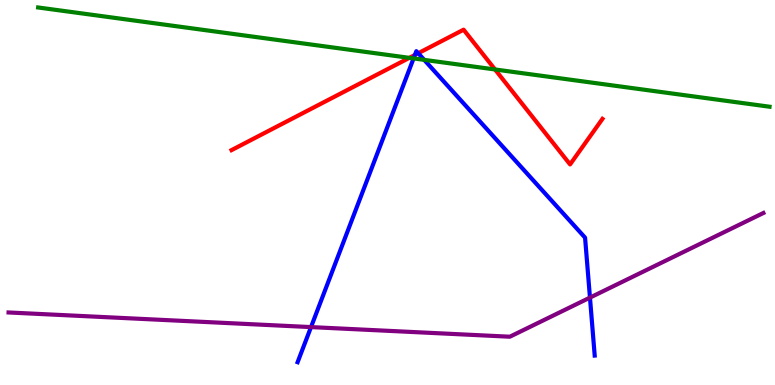[{'lines': ['blue', 'red'], 'intersections': [{'x': 5.35, 'y': 8.57}, {'x': 5.4, 'y': 8.62}]}, {'lines': ['green', 'red'], 'intersections': [{'x': 5.28, 'y': 8.5}, {'x': 6.39, 'y': 8.2}]}, {'lines': ['purple', 'red'], 'intersections': []}, {'lines': ['blue', 'green'], 'intersections': [{'x': 5.34, 'y': 8.48}, {'x': 5.47, 'y': 8.45}]}, {'lines': ['blue', 'purple'], 'intersections': [{'x': 4.01, 'y': 1.5}, {'x': 7.61, 'y': 2.27}]}, {'lines': ['green', 'purple'], 'intersections': []}]